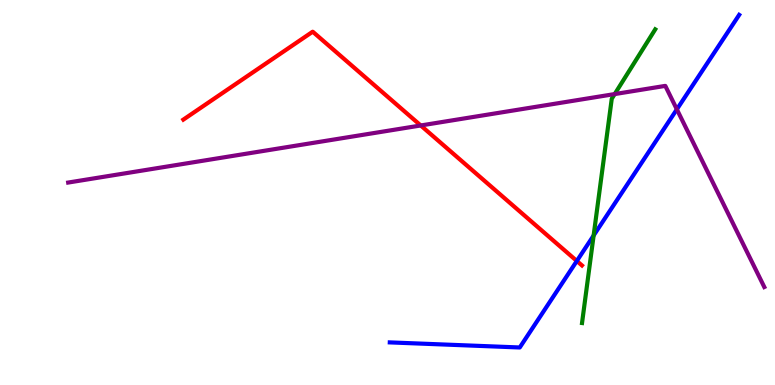[{'lines': ['blue', 'red'], 'intersections': [{'x': 7.44, 'y': 3.22}]}, {'lines': ['green', 'red'], 'intersections': []}, {'lines': ['purple', 'red'], 'intersections': [{'x': 5.43, 'y': 6.74}]}, {'lines': ['blue', 'green'], 'intersections': [{'x': 7.66, 'y': 3.88}]}, {'lines': ['blue', 'purple'], 'intersections': [{'x': 8.73, 'y': 7.16}]}, {'lines': ['green', 'purple'], 'intersections': [{'x': 7.93, 'y': 7.56}]}]